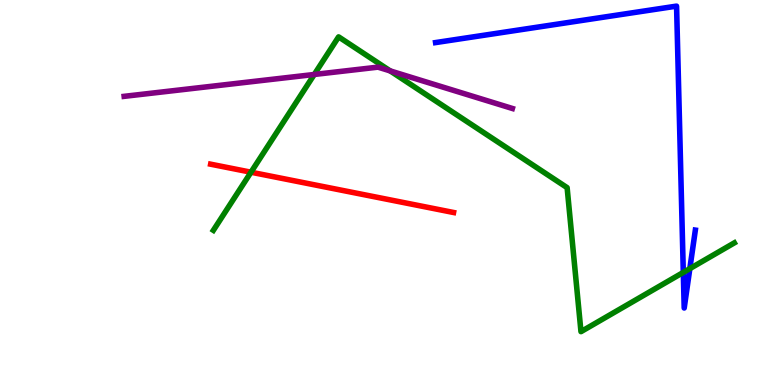[{'lines': ['blue', 'red'], 'intersections': []}, {'lines': ['green', 'red'], 'intersections': [{'x': 3.24, 'y': 5.53}]}, {'lines': ['purple', 'red'], 'intersections': []}, {'lines': ['blue', 'green'], 'intersections': [{'x': 8.82, 'y': 2.92}, {'x': 8.9, 'y': 3.02}]}, {'lines': ['blue', 'purple'], 'intersections': []}, {'lines': ['green', 'purple'], 'intersections': [{'x': 4.05, 'y': 8.07}, {'x': 5.03, 'y': 8.16}]}]